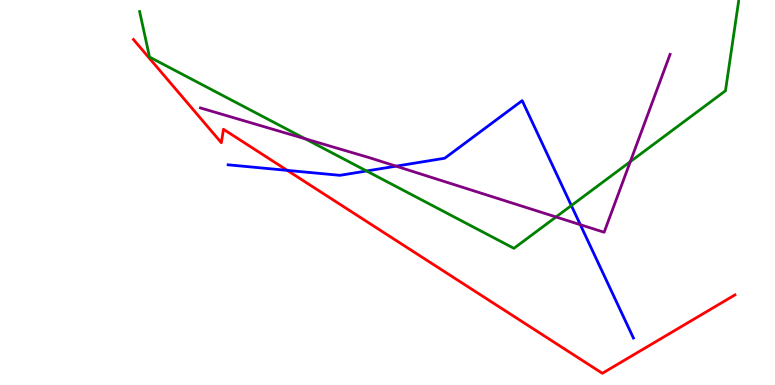[{'lines': ['blue', 'red'], 'intersections': [{'x': 3.71, 'y': 5.57}]}, {'lines': ['green', 'red'], 'intersections': []}, {'lines': ['purple', 'red'], 'intersections': []}, {'lines': ['blue', 'green'], 'intersections': [{'x': 4.73, 'y': 5.56}, {'x': 7.37, 'y': 4.66}]}, {'lines': ['blue', 'purple'], 'intersections': [{'x': 5.11, 'y': 5.68}, {'x': 7.49, 'y': 4.16}]}, {'lines': ['green', 'purple'], 'intersections': [{'x': 3.94, 'y': 6.39}, {'x': 7.17, 'y': 4.36}, {'x': 8.13, 'y': 5.8}]}]